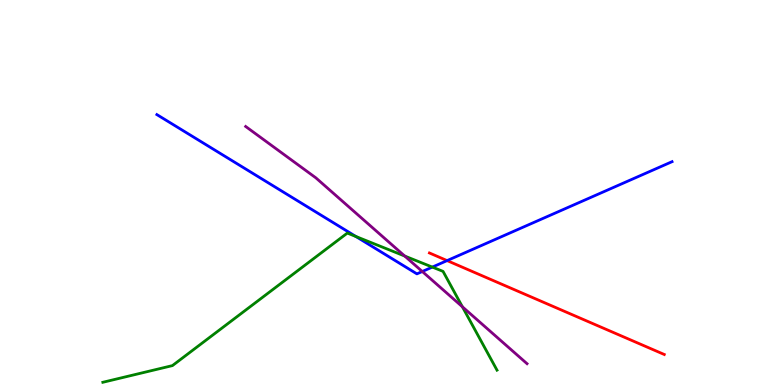[{'lines': ['blue', 'red'], 'intersections': [{'x': 5.77, 'y': 3.23}]}, {'lines': ['green', 'red'], 'intersections': []}, {'lines': ['purple', 'red'], 'intersections': []}, {'lines': ['blue', 'green'], 'intersections': [{'x': 4.59, 'y': 3.86}, {'x': 5.58, 'y': 3.06}]}, {'lines': ['blue', 'purple'], 'intersections': [{'x': 5.45, 'y': 2.95}]}, {'lines': ['green', 'purple'], 'intersections': [{'x': 5.22, 'y': 3.35}, {'x': 5.97, 'y': 2.03}]}]